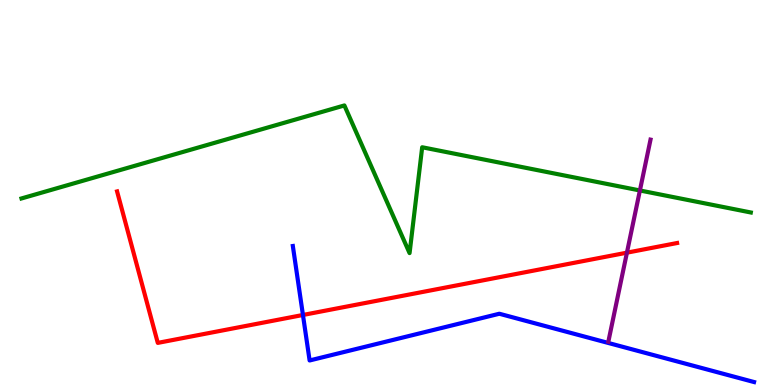[{'lines': ['blue', 'red'], 'intersections': [{'x': 3.91, 'y': 1.82}]}, {'lines': ['green', 'red'], 'intersections': []}, {'lines': ['purple', 'red'], 'intersections': [{'x': 8.09, 'y': 3.44}]}, {'lines': ['blue', 'green'], 'intersections': []}, {'lines': ['blue', 'purple'], 'intersections': []}, {'lines': ['green', 'purple'], 'intersections': [{'x': 8.26, 'y': 5.05}]}]